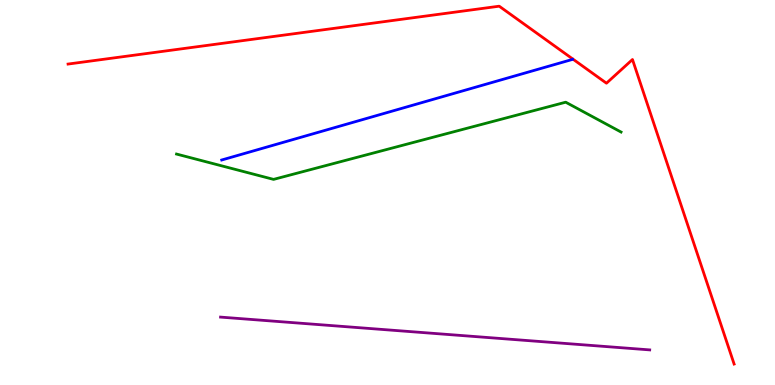[{'lines': ['blue', 'red'], 'intersections': []}, {'lines': ['green', 'red'], 'intersections': []}, {'lines': ['purple', 'red'], 'intersections': []}, {'lines': ['blue', 'green'], 'intersections': []}, {'lines': ['blue', 'purple'], 'intersections': []}, {'lines': ['green', 'purple'], 'intersections': []}]